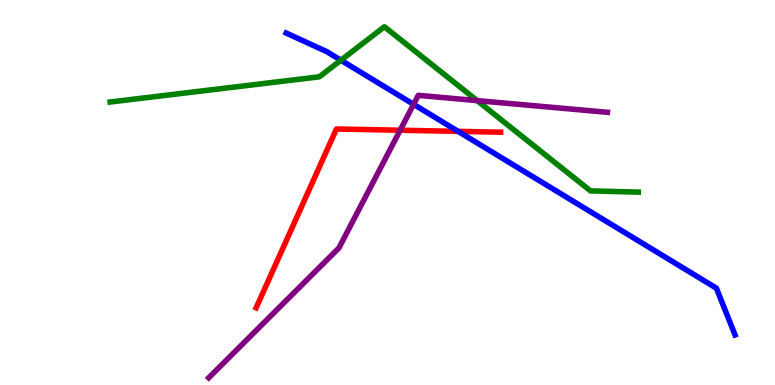[{'lines': ['blue', 'red'], 'intersections': [{'x': 5.91, 'y': 6.59}]}, {'lines': ['green', 'red'], 'intersections': []}, {'lines': ['purple', 'red'], 'intersections': [{'x': 5.16, 'y': 6.62}]}, {'lines': ['blue', 'green'], 'intersections': [{'x': 4.4, 'y': 8.44}]}, {'lines': ['blue', 'purple'], 'intersections': [{'x': 5.34, 'y': 7.29}]}, {'lines': ['green', 'purple'], 'intersections': [{'x': 6.16, 'y': 7.39}]}]